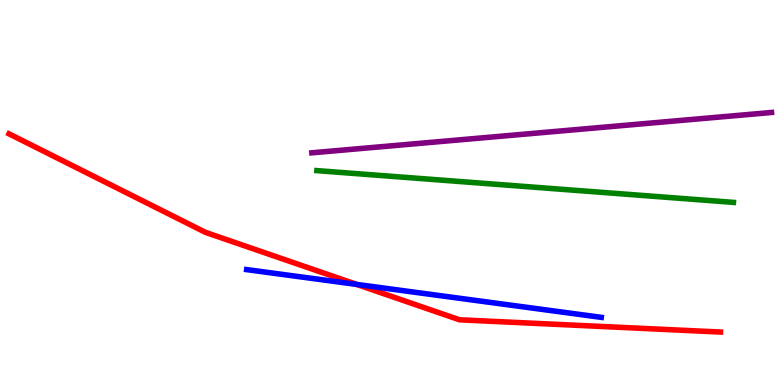[{'lines': ['blue', 'red'], 'intersections': [{'x': 4.6, 'y': 2.61}]}, {'lines': ['green', 'red'], 'intersections': []}, {'lines': ['purple', 'red'], 'intersections': []}, {'lines': ['blue', 'green'], 'intersections': []}, {'lines': ['blue', 'purple'], 'intersections': []}, {'lines': ['green', 'purple'], 'intersections': []}]